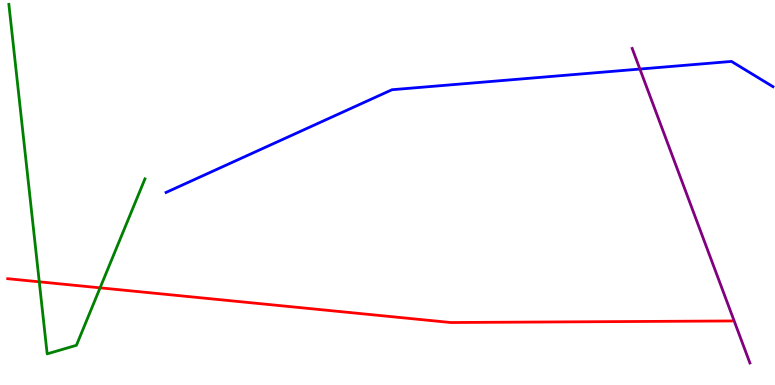[{'lines': ['blue', 'red'], 'intersections': []}, {'lines': ['green', 'red'], 'intersections': [{'x': 0.507, 'y': 2.68}, {'x': 1.29, 'y': 2.52}]}, {'lines': ['purple', 'red'], 'intersections': []}, {'lines': ['blue', 'green'], 'intersections': []}, {'lines': ['blue', 'purple'], 'intersections': [{'x': 8.26, 'y': 8.21}]}, {'lines': ['green', 'purple'], 'intersections': []}]